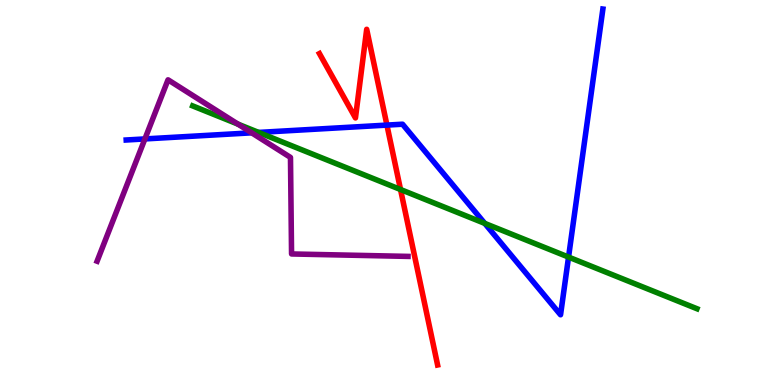[{'lines': ['blue', 'red'], 'intersections': [{'x': 4.99, 'y': 6.75}]}, {'lines': ['green', 'red'], 'intersections': [{'x': 5.17, 'y': 5.08}]}, {'lines': ['purple', 'red'], 'intersections': []}, {'lines': ['blue', 'green'], 'intersections': [{'x': 3.34, 'y': 6.56}, {'x': 6.25, 'y': 4.2}, {'x': 7.34, 'y': 3.32}]}, {'lines': ['blue', 'purple'], 'intersections': [{'x': 1.87, 'y': 6.39}, {'x': 3.25, 'y': 6.55}]}, {'lines': ['green', 'purple'], 'intersections': [{'x': 3.07, 'y': 6.78}]}]